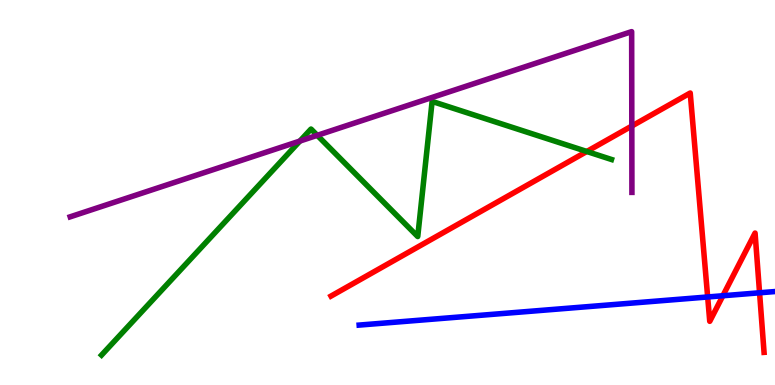[{'lines': ['blue', 'red'], 'intersections': [{'x': 9.13, 'y': 2.29}, {'x': 9.33, 'y': 2.32}, {'x': 9.8, 'y': 2.4}]}, {'lines': ['green', 'red'], 'intersections': [{'x': 7.57, 'y': 6.07}]}, {'lines': ['purple', 'red'], 'intersections': [{'x': 8.15, 'y': 6.73}]}, {'lines': ['blue', 'green'], 'intersections': []}, {'lines': ['blue', 'purple'], 'intersections': []}, {'lines': ['green', 'purple'], 'intersections': [{'x': 3.87, 'y': 6.34}, {'x': 4.09, 'y': 6.48}]}]